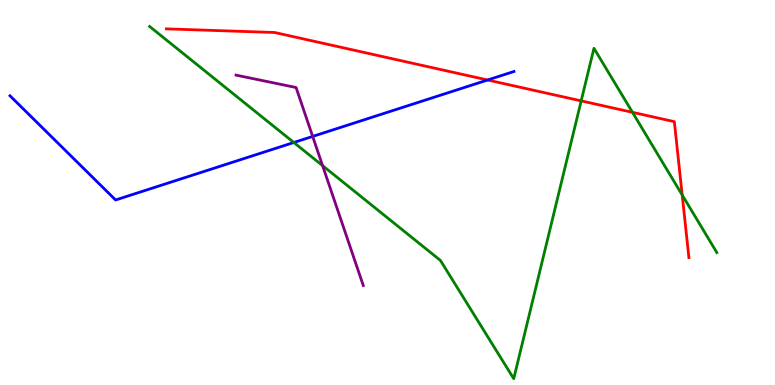[{'lines': ['blue', 'red'], 'intersections': [{'x': 6.29, 'y': 7.92}]}, {'lines': ['green', 'red'], 'intersections': [{'x': 7.5, 'y': 7.38}, {'x': 8.16, 'y': 7.08}, {'x': 8.8, 'y': 4.94}]}, {'lines': ['purple', 'red'], 'intersections': []}, {'lines': ['blue', 'green'], 'intersections': [{'x': 3.79, 'y': 6.3}]}, {'lines': ['blue', 'purple'], 'intersections': [{'x': 4.03, 'y': 6.46}]}, {'lines': ['green', 'purple'], 'intersections': [{'x': 4.16, 'y': 5.7}]}]